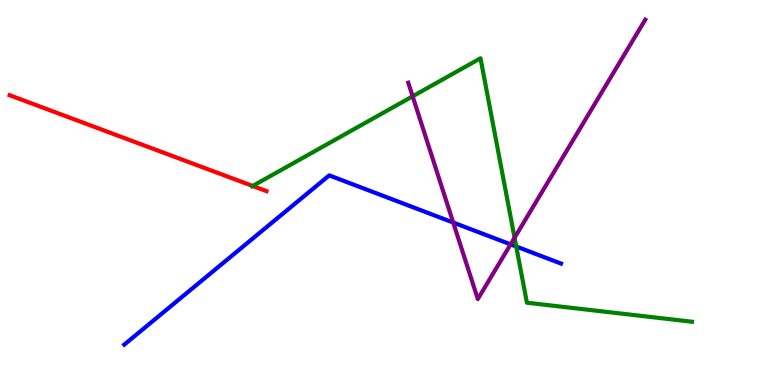[{'lines': ['blue', 'red'], 'intersections': []}, {'lines': ['green', 'red'], 'intersections': [{'x': 3.26, 'y': 5.17}]}, {'lines': ['purple', 'red'], 'intersections': []}, {'lines': ['blue', 'green'], 'intersections': [{'x': 6.66, 'y': 3.6}]}, {'lines': ['blue', 'purple'], 'intersections': [{'x': 5.85, 'y': 4.22}, {'x': 6.59, 'y': 3.65}]}, {'lines': ['green', 'purple'], 'intersections': [{'x': 5.32, 'y': 7.5}, {'x': 6.64, 'y': 3.83}]}]